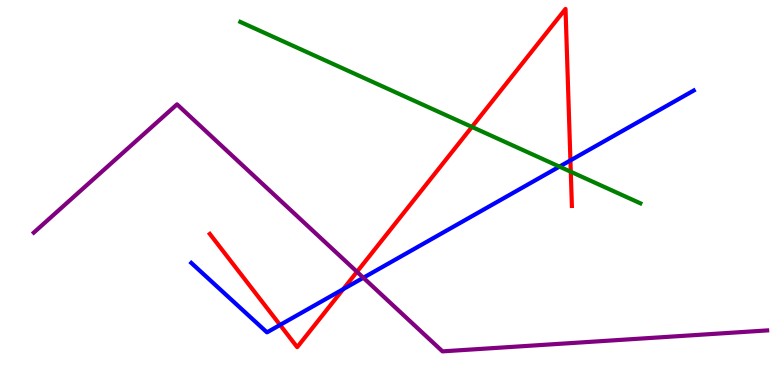[{'lines': ['blue', 'red'], 'intersections': [{'x': 3.61, 'y': 1.56}, {'x': 4.43, 'y': 2.49}, {'x': 7.36, 'y': 5.83}]}, {'lines': ['green', 'red'], 'intersections': [{'x': 6.09, 'y': 6.7}, {'x': 7.36, 'y': 5.54}]}, {'lines': ['purple', 'red'], 'intersections': [{'x': 4.61, 'y': 2.94}]}, {'lines': ['blue', 'green'], 'intersections': [{'x': 7.22, 'y': 5.67}]}, {'lines': ['blue', 'purple'], 'intersections': [{'x': 4.69, 'y': 2.79}]}, {'lines': ['green', 'purple'], 'intersections': []}]